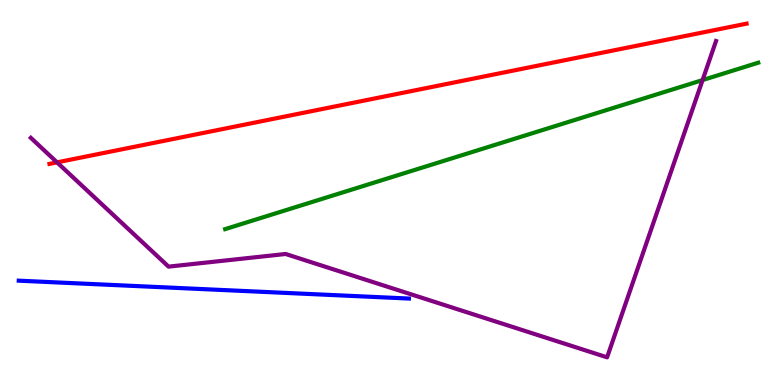[{'lines': ['blue', 'red'], 'intersections': []}, {'lines': ['green', 'red'], 'intersections': []}, {'lines': ['purple', 'red'], 'intersections': [{'x': 0.736, 'y': 5.78}]}, {'lines': ['blue', 'green'], 'intersections': []}, {'lines': ['blue', 'purple'], 'intersections': []}, {'lines': ['green', 'purple'], 'intersections': [{'x': 9.07, 'y': 7.92}]}]